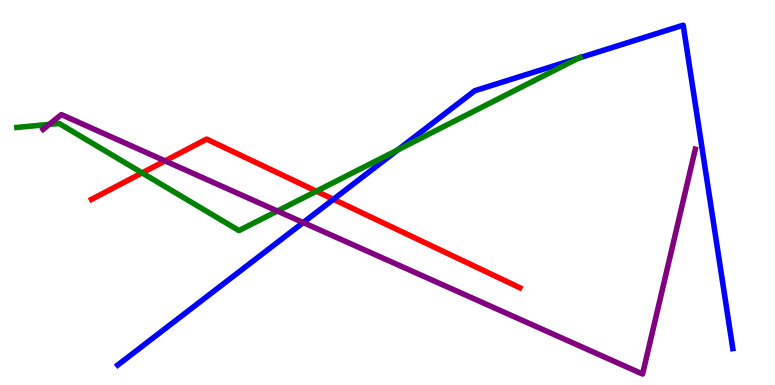[{'lines': ['blue', 'red'], 'intersections': [{'x': 4.3, 'y': 4.82}]}, {'lines': ['green', 'red'], 'intersections': [{'x': 1.83, 'y': 5.51}, {'x': 4.08, 'y': 5.03}]}, {'lines': ['purple', 'red'], 'intersections': [{'x': 2.13, 'y': 5.82}]}, {'lines': ['blue', 'green'], 'intersections': [{'x': 5.13, 'y': 6.11}, {'x': 7.46, 'y': 8.49}]}, {'lines': ['blue', 'purple'], 'intersections': [{'x': 3.91, 'y': 4.22}]}, {'lines': ['green', 'purple'], 'intersections': [{'x': 0.635, 'y': 6.77}, {'x': 3.58, 'y': 4.52}]}]